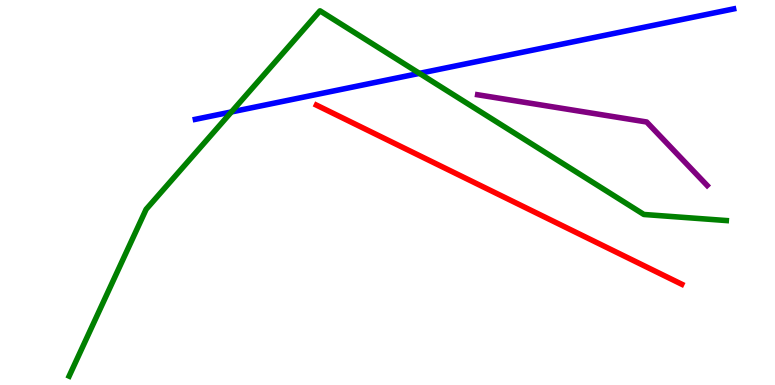[{'lines': ['blue', 'red'], 'intersections': []}, {'lines': ['green', 'red'], 'intersections': []}, {'lines': ['purple', 'red'], 'intersections': []}, {'lines': ['blue', 'green'], 'intersections': [{'x': 2.99, 'y': 7.09}, {'x': 5.41, 'y': 8.09}]}, {'lines': ['blue', 'purple'], 'intersections': []}, {'lines': ['green', 'purple'], 'intersections': []}]